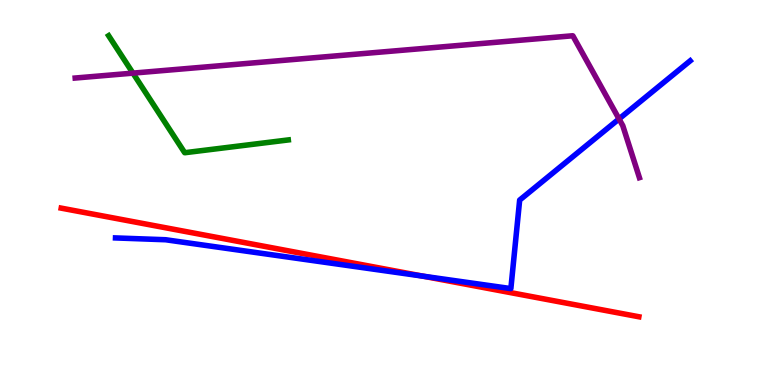[{'lines': ['blue', 'red'], 'intersections': [{'x': 5.46, 'y': 2.83}]}, {'lines': ['green', 'red'], 'intersections': []}, {'lines': ['purple', 'red'], 'intersections': []}, {'lines': ['blue', 'green'], 'intersections': []}, {'lines': ['blue', 'purple'], 'intersections': [{'x': 7.99, 'y': 6.91}]}, {'lines': ['green', 'purple'], 'intersections': [{'x': 1.72, 'y': 8.1}]}]